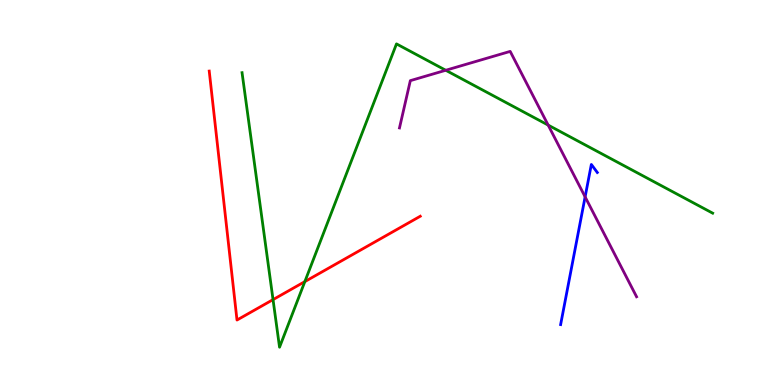[{'lines': ['blue', 'red'], 'intersections': []}, {'lines': ['green', 'red'], 'intersections': [{'x': 3.52, 'y': 2.22}, {'x': 3.93, 'y': 2.69}]}, {'lines': ['purple', 'red'], 'intersections': []}, {'lines': ['blue', 'green'], 'intersections': []}, {'lines': ['blue', 'purple'], 'intersections': [{'x': 7.55, 'y': 4.89}]}, {'lines': ['green', 'purple'], 'intersections': [{'x': 5.75, 'y': 8.17}, {'x': 7.07, 'y': 6.75}]}]